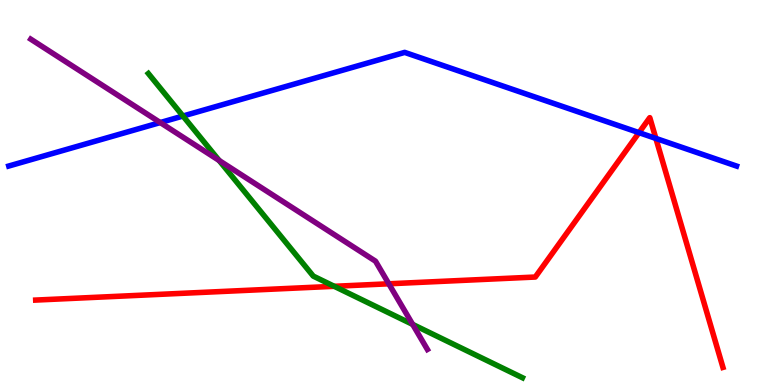[{'lines': ['blue', 'red'], 'intersections': [{'x': 8.25, 'y': 6.55}, {'x': 8.46, 'y': 6.4}]}, {'lines': ['green', 'red'], 'intersections': [{'x': 4.31, 'y': 2.56}]}, {'lines': ['purple', 'red'], 'intersections': [{'x': 5.02, 'y': 2.63}]}, {'lines': ['blue', 'green'], 'intersections': [{'x': 2.36, 'y': 6.99}]}, {'lines': ['blue', 'purple'], 'intersections': [{'x': 2.07, 'y': 6.82}]}, {'lines': ['green', 'purple'], 'intersections': [{'x': 2.83, 'y': 5.83}, {'x': 5.32, 'y': 1.57}]}]